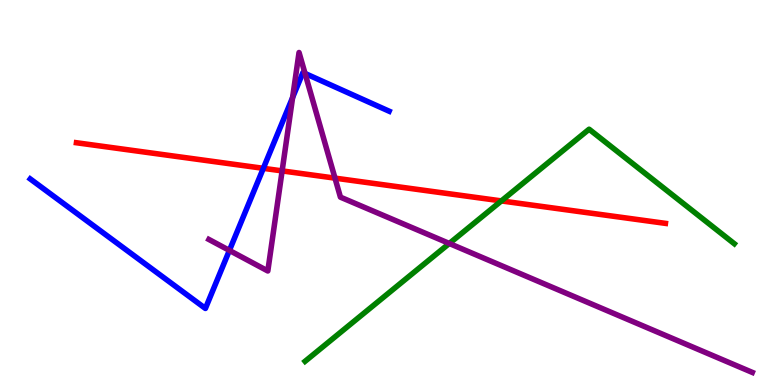[{'lines': ['blue', 'red'], 'intersections': [{'x': 3.4, 'y': 5.63}]}, {'lines': ['green', 'red'], 'intersections': [{'x': 6.47, 'y': 4.78}]}, {'lines': ['purple', 'red'], 'intersections': [{'x': 3.64, 'y': 5.56}, {'x': 4.32, 'y': 5.37}]}, {'lines': ['blue', 'green'], 'intersections': []}, {'lines': ['blue', 'purple'], 'intersections': [{'x': 2.96, 'y': 3.5}, {'x': 3.78, 'y': 7.47}, {'x': 3.94, 'y': 8.09}]}, {'lines': ['green', 'purple'], 'intersections': [{'x': 5.8, 'y': 3.68}]}]